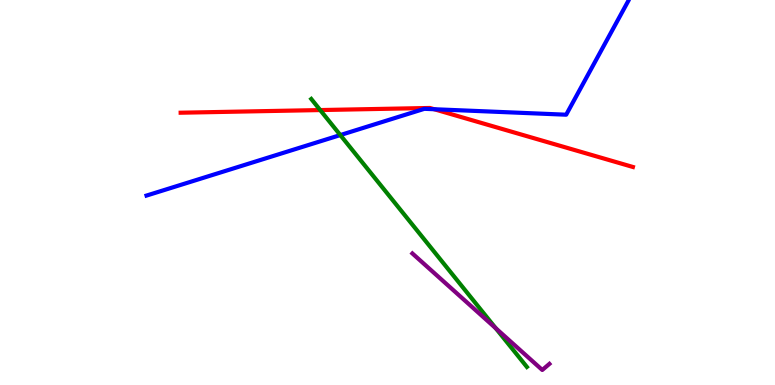[{'lines': ['blue', 'red'], 'intersections': [{'x': 5.6, 'y': 7.16}]}, {'lines': ['green', 'red'], 'intersections': [{'x': 4.13, 'y': 7.14}]}, {'lines': ['purple', 'red'], 'intersections': []}, {'lines': ['blue', 'green'], 'intersections': [{'x': 4.39, 'y': 6.49}]}, {'lines': ['blue', 'purple'], 'intersections': []}, {'lines': ['green', 'purple'], 'intersections': [{'x': 6.4, 'y': 1.48}]}]